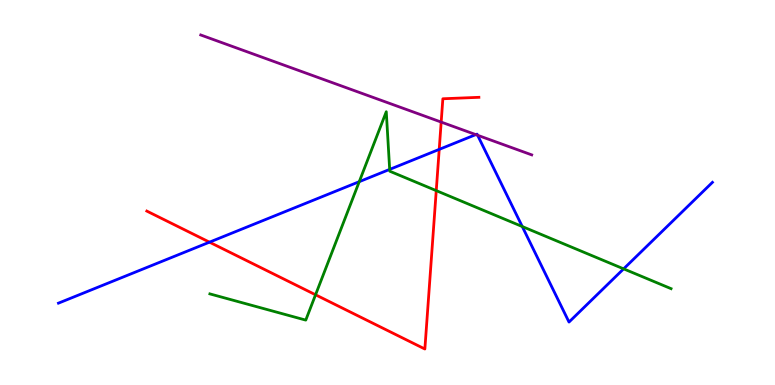[{'lines': ['blue', 'red'], 'intersections': [{'x': 2.7, 'y': 3.71}, {'x': 5.67, 'y': 6.12}]}, {'lines': ['green', 'red'], 'intersections': [{'x': 4.07, 'y': 2.34}, {'x': 5.63, 'y': 5.05}]}, {'lines': ['purple', 'red'], 'intersections': [{'x': 5.69, 'y': 6.83}]}, {'lines': ['blue', 'green'], 'intersections': [{'x': 4.64, 'y': 5.28}, {'x': 5.03, 'y': 5.6}, {'x': 6.74, 'y': 4.12}, {'x': 8.05, 'y': 3.02}]}, {'lines': ['blue', 'purple'], 'intersections': [{'x': 6.14, 'y': 6.5}, {'x': 6.16, 'y': 6.49}]}, {'lines': ['green', 'purple'], 'intersections': []}]